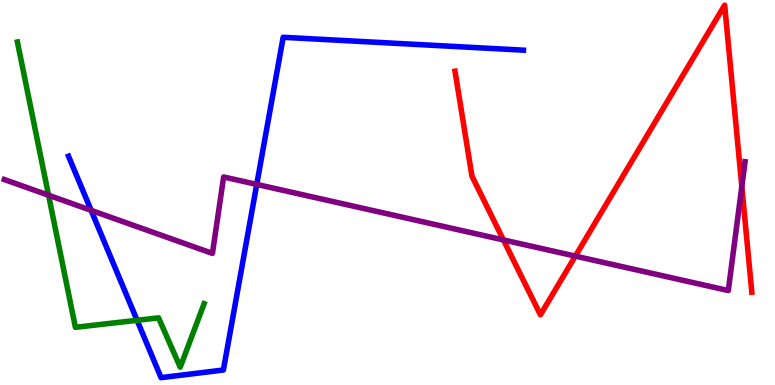[{'lines': ['blue', 'red'], 'intersections': []}, {'lines': ['green', 'red'], 'intersections': []}, {'lines': ['purple', 'red'], 'intersections': [{'x': 6.5, 'y': 3.77}, {'x': 7.42, 'y': 3.35}, {'x': 9.57, 'y': 5.15}]}, {'lines': ['blue', 'green'], 'intersections': [{'x': 1.77, 'y': 1.68}]}, {'lines': ['blue', 'purple'], 'intersections': [{'x': 1.18, 'y': 4.54}, {'x': 3.31, 'y': 5.21}]}, {'lines': ['green', 'purple'], 'intersections': [{'x': 0.627, 'y': 4.93}]}]